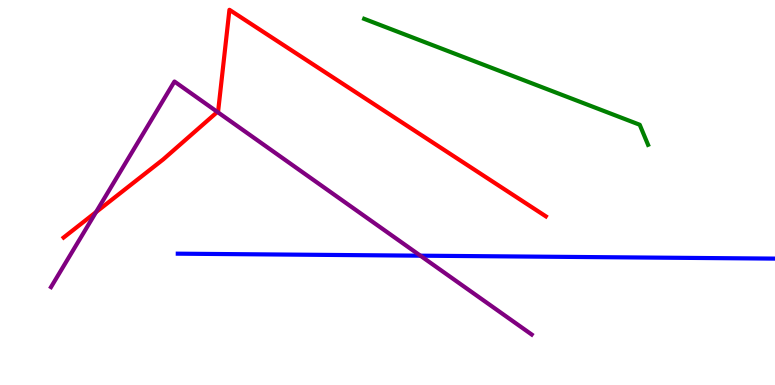[{'lines': ['blue', 'red'], 'intersections': []}, {'lines': ['green', 'red'], 'intersections': []}, {'lines': ['purple', 'red'], 'intersections': [{'x': 1.24, 'y': 4.49}, {'x': 2.8, 'y': 7.09}]}, {'lines': ['blue', 'green'], 'intersections': []}, {'lines': ['blue', 'purple'], 'intersections': [{'x': 5.42, 'y': 3.36}]}, {'lines': ['green', 'purple'], 'intersections': []}]